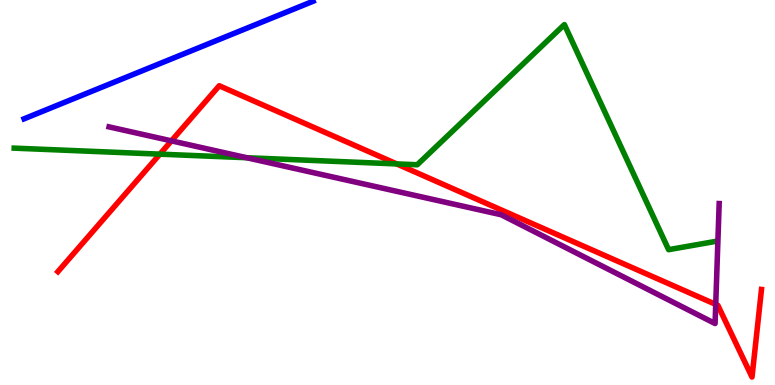[{'lines': ['blue', 'red'], 'intersections': []}, {'lines': ['green', 'red'], 'intersections': [{'x': 2.06, 'y': 6.0}, {'x': 5.12, 'y': 5.74}]}, {'lines': ['purple', 'red'], 'intersections': [{'x': 2.21, 'y': 6.34}, {'x': 9.24, 'y': 2.09}]}, {'lines': ['blue', 'green'], 'intersections': []}, {'lines': ['blue', 'purple'], 'intersections': []}, {'lines': ['green', 'purple'], 'intersections': [{'x': 3.18, 'y': 5.9}]}]